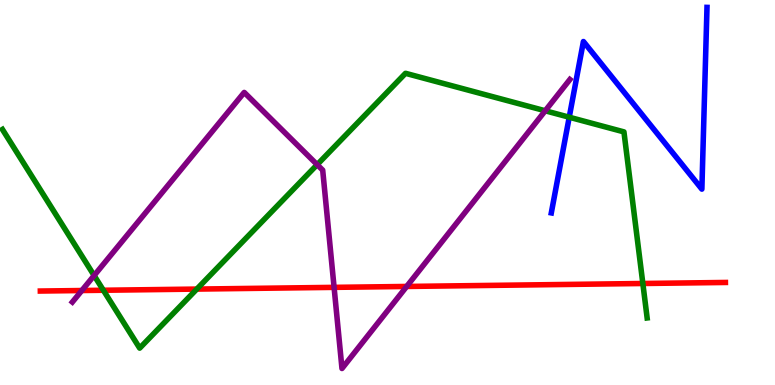[{'lines': ['blue', 'red'], 'intersections': []}, {'lines': ['green', 'red'], 'intersections': [{'x': 1.33, 'y': 2.46}, {'x': 2.54, 'y': 2.49}, {'x': 8.29, 'y': 2.64}]}, {'lines': ['purple', 'red'], 'intersections': [{'x': 1.06, 'y': 2.45}, {'x': 4.31, 'y': 2.54}, {'x': 5.25, 'y': 2.56}]}, {'lines': ['blue', 'green'], 'intersections': [{'x': 7.34, 'y': 6.96}]}, {'lines': ['blue', 'purple'], 'intersections': []}, {'lines': ['green', 'purple'], 'intersections': [{'x': 1.21, 'y': 2.84}, {'x': 4.09, 'y': 5.72}, {'x': 7.04, 'y': 7.12}]}]